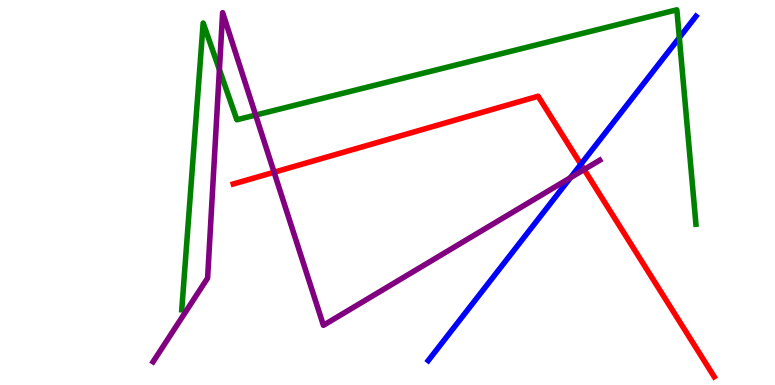[{'lines': ['blue', 'red'], 'intersections': [{'x': 7.49, 'y': 5.73}]}, {'lines': ['green', 'red'], 'intersections': []}, {'lines': ['purple', 'red'], 'intersections': [{'x': 3.54, 'y': 5.53}, {'x': 7.54, 'y': 5.6}]}, {'lines': ['blue', 'green'], 'intersections': [{'x': 8.77, 'y': 9.02}]}, {'lines': ['blue', 'purple'], 'intersections': [{'x': 7.36, 'y': 5.38}]}, {'lines': ['green', 'purple'], 'intersections': [{'x': 2.83, 'y': 8.19}, {'x': 3.3, 'y': 7.01}]}]